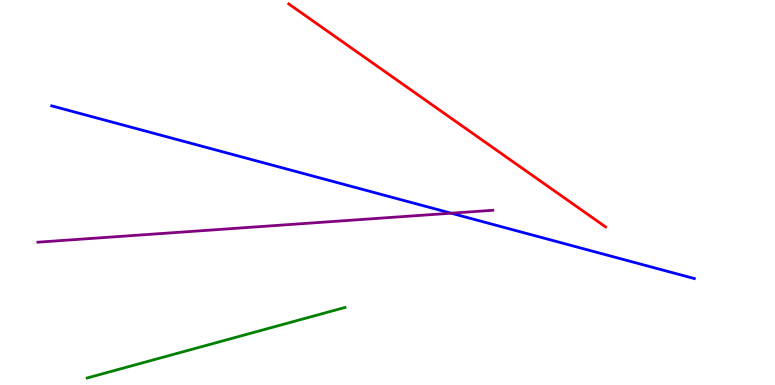[{'lines': ['blue', 'red'], 'intersections': []}, {'lines': ['green', 'red'], 'intersections': []}, {'lines': ['purple', 'red'], 'intersections': []}, {'lines': ['blue', 'green'], 'intersections': []}, {'lines': ['blue', 'purple'], 'intersections': [{'x': 5.82, 'y': 4.46}]}, {'lines': ['green', 'purple'], 'intersections': []}]